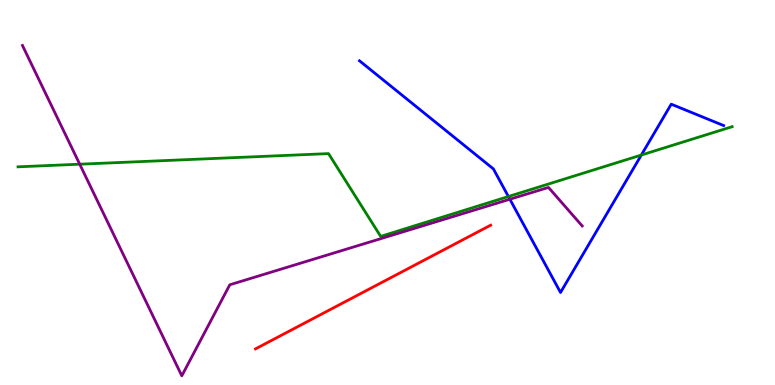[{'lines': ['blue', 'red'], 'intersections': []}, {'lines': ['green', 'red'], 'intersections': []}, {'lines': ['purple', 'red'], 'intersections': []}, {'lines': ['blue', 'green'], 'intersections': [{'x': 6.56, 'y': 4.9}, {'x': 8.28, 'y': 5.97}]}, {'lines': ['blue', 'purple'], 'intersections': [{'x': 6.58, 'y': 4.83}]}, {'lines': ['green', 'purple'], 'intersections': [{'x': 1.03, 'y': 5.74}]}]